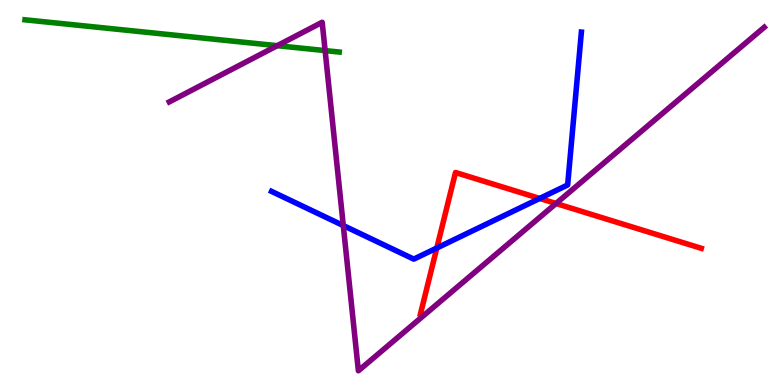[{'lines': ['blue', 'red'], 'intersections': [{'x': 5.64, 'y': 3.56}, {'x': 6.96, 'y': 4.85}]}, {'lines': ['green', 'red'], 'intersections': []}, {'lines': ['purple', 'red'], 'intersections': [{'x': 7.17, 'y': 4.71}]}, {'lines': ['blue', 'green'], 'intersections': []}, {'lines': ['blue', 'purple'], 'intersections': [{'x': 4.43, 'y': 4.14}]}, {'lines': ['green', 'purple'], 'intersections': [{'x': 3.58, 'y': 8.81}, {'x': 4.2, 'y': 8.69}]}]